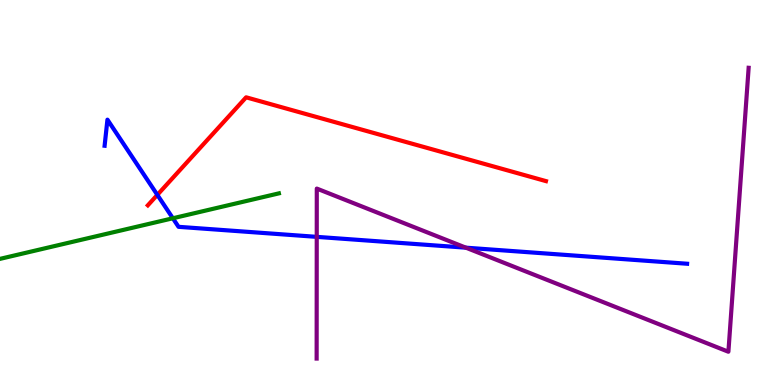[{'lines': ['blue', 'red'], 'intersections': [{'x': 2.03, 'y': 4.94}]}, {'lines': ['green', 'red'], 'intersections': []}, {'lines': ['purple', 'red'], 'intersections': []}, {'lines': ['blue', 'green'], 'intersections': [{'x': 2.23, 'y': 4.33}]}, {'lines': ['blue', 'purple'], 'intersections': [{'x': 4.09, 'y': 3.85}, {'x': 6.01, 'y': 3.57}]}, {'lines': ['green', 'purple'], 'intersections': []}]